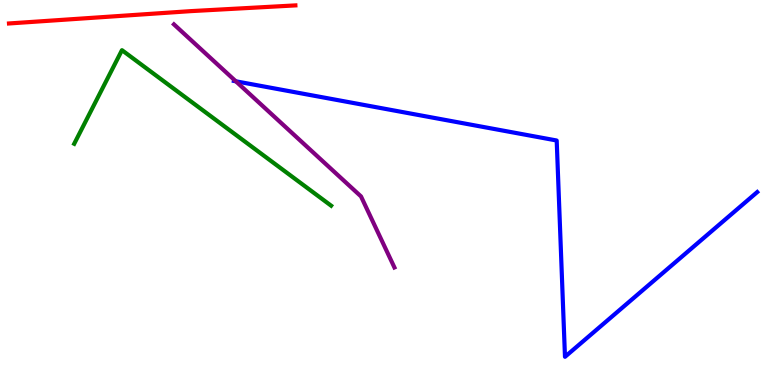[{'lines': ['blue', 'red'], 'intersections': []}, {'lines': ['green', 'red'], 'intersections': []}, {'lines': ['purple', 'red'], 'intersections': []}, {'lines': ['blue', 'green'], 'intersections': []}, {'lines': ['blue', 'purple'], 'intersections': [{'x': 3.04, 'y': 7.89}]}, {'lines': ['green', 'purple'], 'intersections': []}]